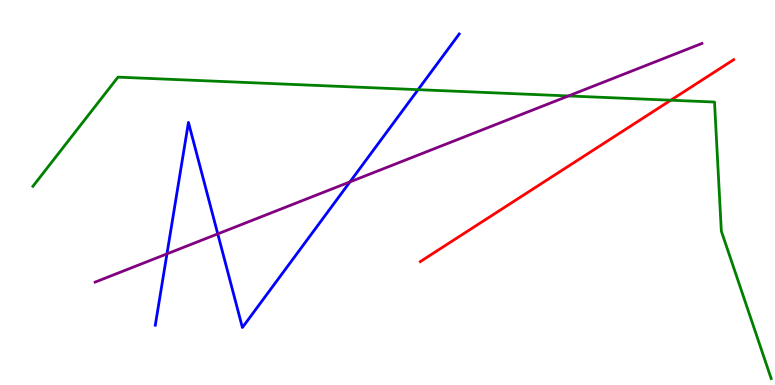[{'lines': ['blue', 'red'], 'intersections': []}, {'lines': ['green', 'red'], 'intersections': [{'x': 8.66, 'y': 7.4}]}, {'lines': ['purple', 'red'], 'intersections': []}, {'lines': ['blue', 'green'], 'intersections': [{'x': 5.39, 'y': 7.67}]}, {'lines': ['blue', 'purple'], 'intersections': [{'x': 2.15, 'y': 3.41}, {'x': 2.81, 'y': 3.93}, {'x': 4.52, 'y': 5.28}]}, {'lines': ['green', 'purple'], 'intersections': [{'x': 7.34, 'y': 7.51}]}]